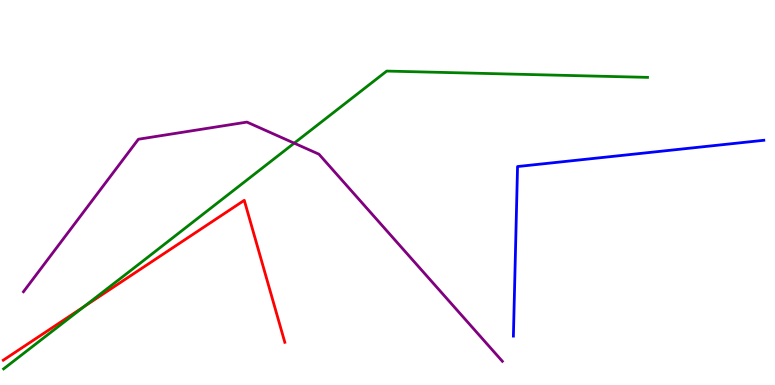[{'lines': ['blue', 'red'], 'intersections': []}, {'lines': ['green', 'red'], 'intersections': [{'x': 1.08, 'y': 2.04}]}, {'lines': ['purple', 'red'], 'intersections': []}, {'lines': ['blue', 'green'], 'intersections': []}, {'lines': ['blue', 'purple'], 'intersections': []}, {'lines': ['green', 'purple'], 'intersections': [{'x': 3.8, 'y': 6.28}]}]